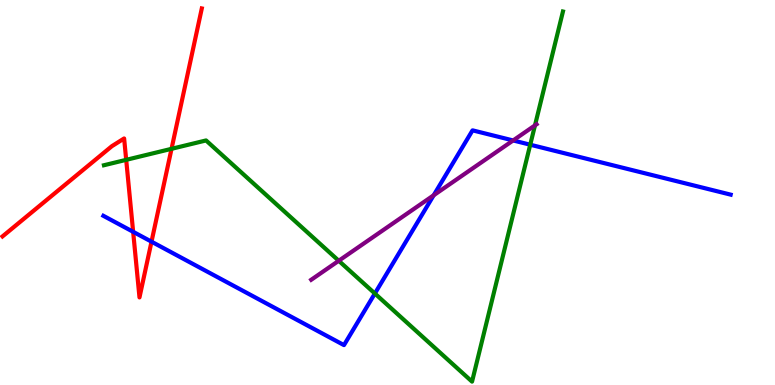[{'lines': ['blue', 'red'], 'intersections': [{'x': 1.72, 'y': 3.98}, {'x': 1.95, 'y': 3.72}]}, {'lines': ['green', 'red'], 'intersections': [{'x': 1.63, 'y': 5.85}, {'x': 2.21, 'y': 6.13}]}, {'lines': ['purple', 'red'], 'intersections': []}, {'lines': ['blue', 'green'], 'intersections': [{'x': 4.84, 'y': 2.38}, {'x': 6.84, 'y': 6.24}]}, {'lines': ['blue', 'purple'], 'intersections': [{'x': 5.6, 'y': 4.93}, {'x': 6.62, 'y': 6.35}]}, {'lines': ['green', 'purple'], 'intersections': [{'x': 4.37, 'y': 3.23}, {'x': 6.9, 'y': 6.74}]}]